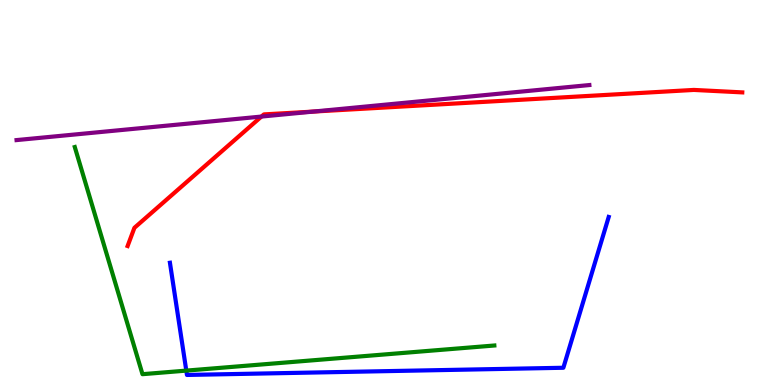[{'lines': ['blue', 'red'], 'intersections': []}, {'lines': ['green', 'red'], 'intersections': []}, {'lines': ['purple', 'red'], 'intersections': [{'x': 3.37, 'y': 6.97}, {'x': 4.04, 'y': 7.1}]}, {'lines': ['blue', 'green'], 'intersections': [{'x': 2.4, 'y': 0.374}]}, {'lines': ['blue', 'purple'], 'intersections': []}, {'lines': ['green', 'purple'], 'intersections': []}]